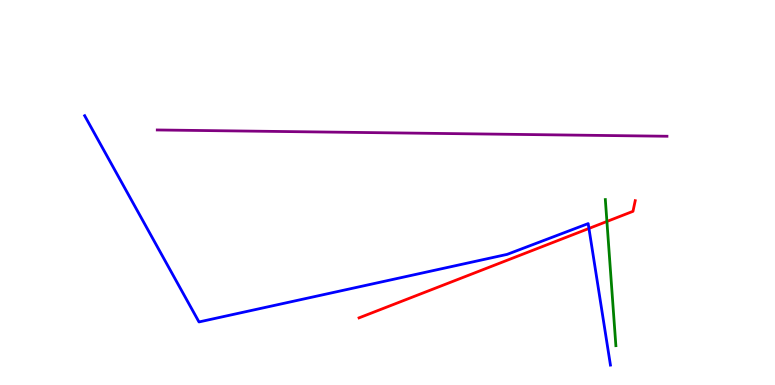[{'lines': ['blue', 'red'], 'intersections': [{'x': 7.6, 'y': 4.07}]}, {'lines': ['green', 'red'], 'intersections': [{'x': 7.83, 'y': 4.25}]}, {'lines': ['purple', 'red'], 'intersections': []}, {'lines': ['blue', 'green'], 'intersections': []}, {'lines': ['blue', 'purple'], 'intersections': []}, {'lines': ['green', 'purple'], 'intersections': []}]